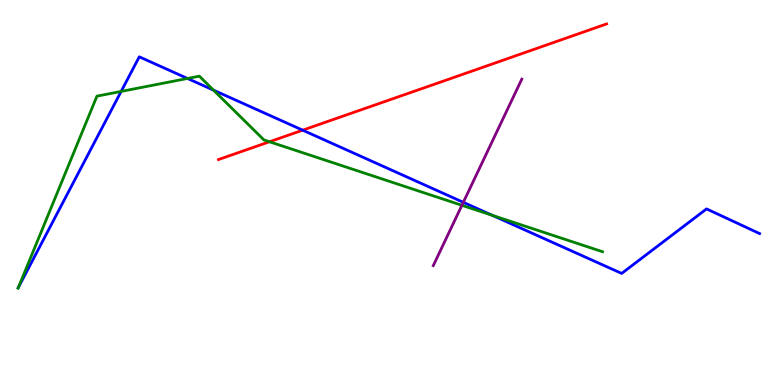[{'lines': ['blue', 'red'], 'intersections': [{'x': 3.91, 'y': 6.62}]}, {'lines': ['green', 'red'], 'intersections': [{'x': 3.48, 'y': 6.32}]}, {'lines': ['purple', 'red'], 'intersections': []}, {'lines': ['blue', 'green'], 'intersections': [{'x': 0.238, 'y': 2.54}, {'x': 1.56, 'y': 7.63}, {'x': 2.42, 'y': 7.96}, {'x': 2.76, 'y': 7.66}, {'x': 6.35, 'y': 4.41}]}, {'lines': ['blue', 'purple'], 'intersections': [{'x': 5.98, 'y': 4.75}]}, {'lines': ['green', 'purple'], 'intersections': [{'x': 5.96, 'y': 4.67}]}]